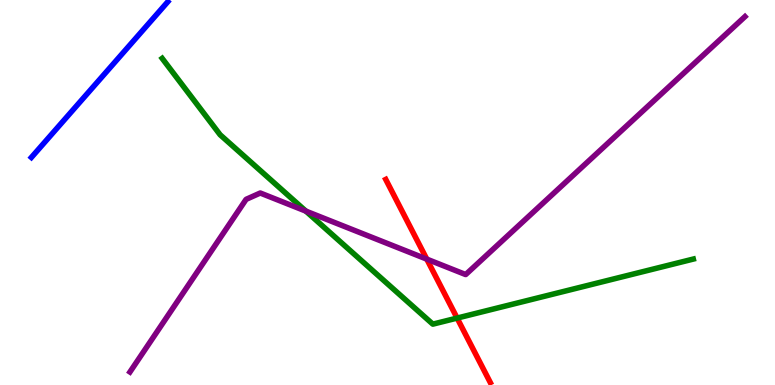[{'lines': ['blue', 'red'], 'intersections': []}, {'lines': ['green', 'red'], 'intersections': [{'x': 5.9, 'y': 1.74}]}, {'lines': ['purple', 'red'], 'intersections': [{'x': 5.51, 'y': 3.27}]}, {'lines': ['blue', 'green'], 'intersections': []}, {'lines': ['blue', 'purple'], 'intersections': []}, {'lines': ['green', 'purple'], 'intersections': [{'x': 3.95, 'y': 4.52}]}]